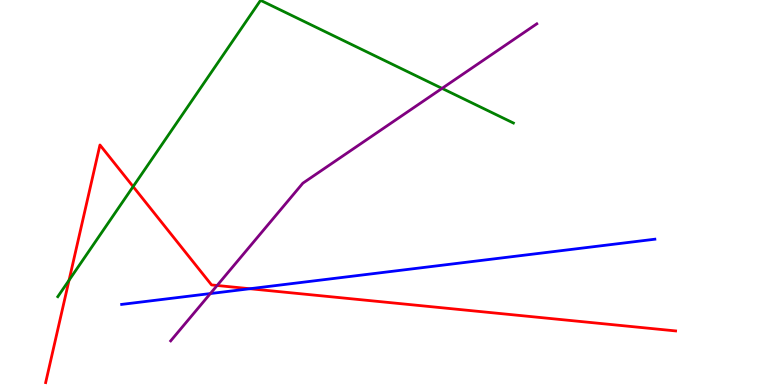[{'lines': ['blue', 'red'], 'intersections': [{'x': 3.22, 'y': 2.5}]}, {'lines': ['green', 'red'], 'intersections': [{'x': 0.891, 'y': 2.72}, {'x': 1.72, 'y': 5.15}]}, {'lines': ['purple', 'red'], 'intersections': [{'x': 2.8, 'y': 2.58}]}, {'lines': ['blue', 'green'], 'intersections': []}, {'lines': ['blue', 'purple'], 'intersections': [{'x': 2.71, 'y': 2.38}]}, {'lines': ['green', 'purple'], 'intersections': [{'x': 5.7, 'y': 7.7}]}]